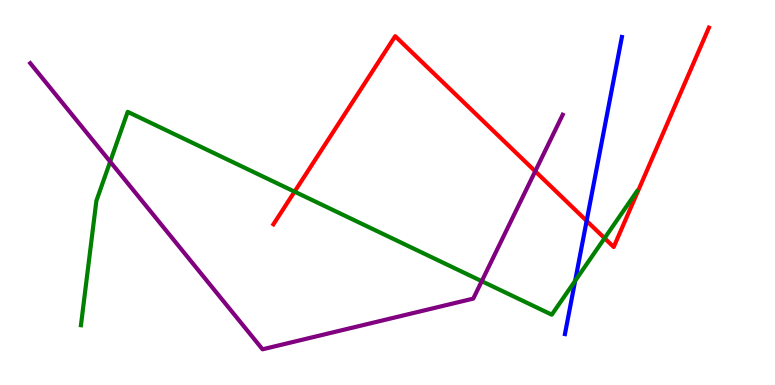[{'lines': ['blue', 'red'], 'intersections': [{'x': 7.57, 'y': 4.26}]}, {'lines': ['green', 'red'], 'intersections': [{'x': 3.8, 'y': 5.02}, {'x': 7.8, 'y': 3.81}]}, {'lines': ['purple', 'red'], 'intersections': [{'x': 6.91, 'y': 5.55}]}, {'lines': ['blue', 'green'], 'intersections': [{'x': 7.42, 'y': 2.71}]}, {'lines': ['blue', 'purple'], 'intersections': []}, {'lines': ['green', 'purple'], 'intersections': [{'x': 1.42, 'y': 5.8}, {'x': 6.22, 'y': 2.7}]}]